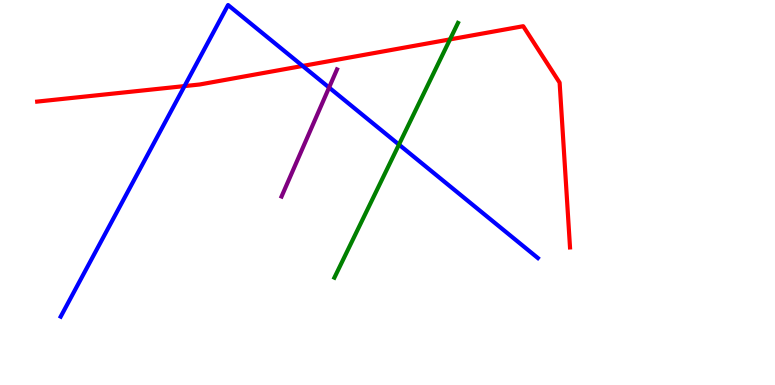[{'lines': ['blue', 'red'], 'intersections': [{'x': 2.38, 'y': 7.76}, {'x': 3.91, 'y': 8.29}]}, {'lines': ['green', 'red'], 'intersections': [{'x': 5.81, 'y': 8.98}]}, {'lines': ['purple', 'red'], 'intersections': []}, {'lines': ['blue', 'green'], 'intersections': [{'x': 5.15, 'y': 6.24}]}, {'lines': ['blue', 'purple'], 'intersections': [{'x': 4.25, 'y': 7.73}]}, {'lines': ['green', 'purple'], 'intersections': []}]